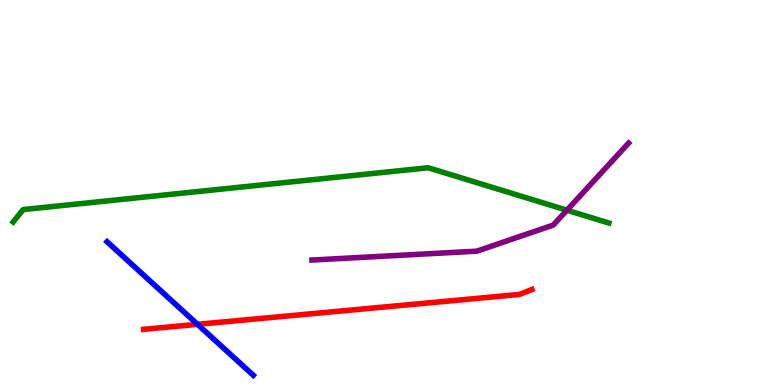[{'lines': ['blue', 'red'], 'intersections': [{'x': 2.55, 'y': 1.58}]}, {'lines': ['green', 'red'], 'intersections': []}, {'lines': ['purple', 'red'], 'intersections': []}, {'lines': ['blue', 'green'], 'intersections': []}, {'lines': ['blue', 'purple'], 'intersections': []}, {'lines': ['green', 'purple'], 'intersections': [{'x': 7.32, 'y': 4.54}]}]